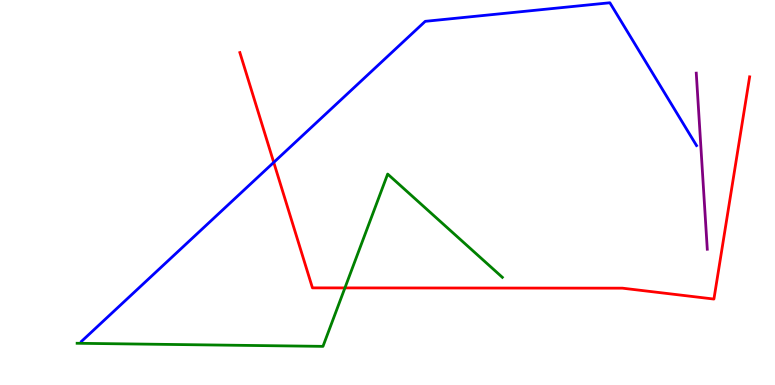[{'lines': ['blue', 'red'], 'intersections': [{'x': 3.53, 'y': 5.78}]}, {'lines': ['green', 'red'], 'intersections': [{'x': 4.45, 'y': 2.52}]}, {'lines': ['purple', 'red'], 'intersections': []}, {'lines': ['blue', 'green'], 'intersections': []}, {'lines': ['blue', 'purple'], 'intersections': []}, {'lines': ['green', 'purple'], 'intersections': []}]